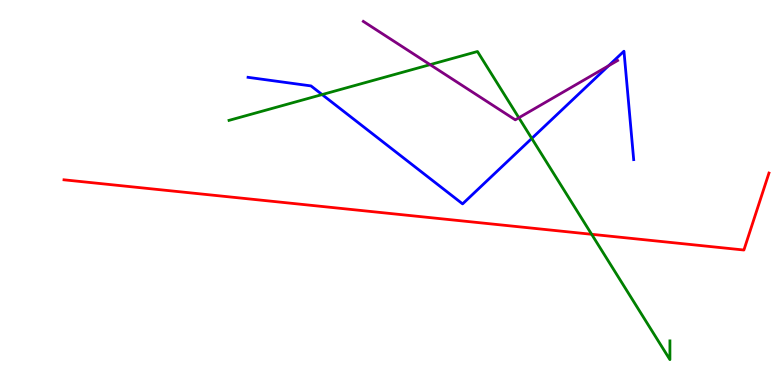[{'lines': ['blue', 'red'], 'intersections': []}, {'lines': ['green', 'red'], 'intersections': [{'x': 7.63, 'y': 3.91}]}, {'lines': ['purple', 'red'], 'intersections': []}, {'lines': ['blue', 'green'], 'intersections': [{'x': 4.16, 'y': 7.54}, {'x': 6.86, 'y': 6.4}]}, {'lines': ['blue', 'purple'], 'intersections': [{'x': 7.85, 'y': 8.29}]}, {'lines': ['green', 'purple'], 'intersections': [{'x': 5.55, 'y': 8.32}, {'x': 6.69, 'y': 6.94}]}]